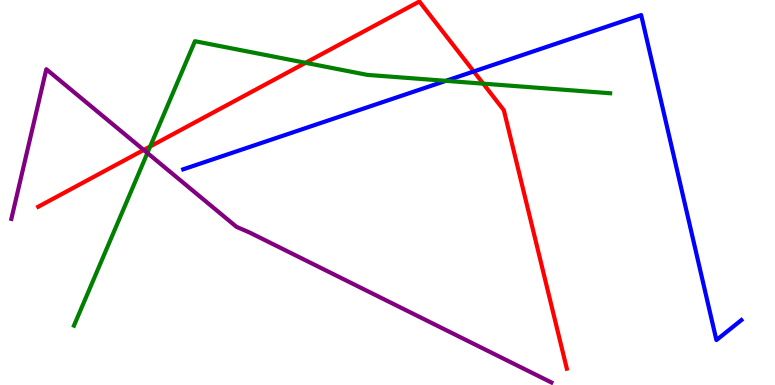[{'lines': ['blue', 'red'], 'intersections': [{'x': 6.11, 'y': 8.14}]}, {'lines': ['green', 'red'], 'intersections': [{'x': 1.94, 'y': 6.2}, {'x': 3.94, 'y': 8.37}, {'x': 6.24, 'y': 7.83}]}, {'lines': ['purple', 'red'], 'intersections': [{'x': 1.85, 'y': 6.11}]}, {'lines': ['blue', 'green'], 'intersections': [{'x': 5.75, 'y': 7.9}]}, {'lines': ['blue', 'purple'], 'intersections': []}, {'lines': ['green', 'purple'], 'intersections': [{'x': 1.9, 'y': 6.03}]}]